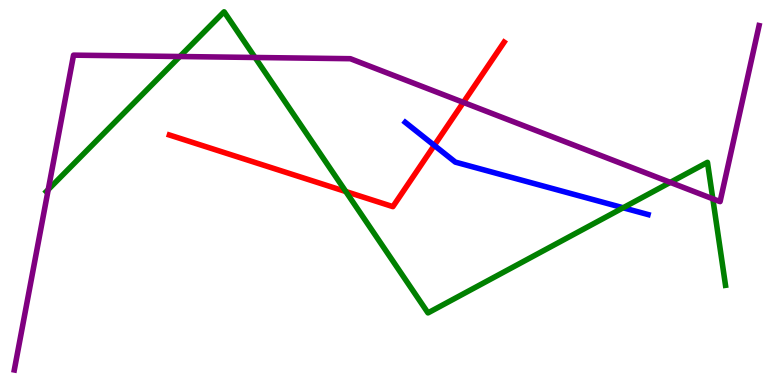[{'lines': ['blue', 'red'], 'intersections': [{'x': 5.6, 'y': 6.22}]}, {'lines': ['green', 'red'], 'intersections': [{'x': 4.46, 'y': 5.02}]}, {'lines': ['purple', 'red'], 'intersections': [{'x': 5.98, 'y': 7.34}]}, {'lines': ['blue', 'green'], 'intersections': [{'x': 8.04, 'y': 4.6}]}, {'lines': ['blue', 'purple'], 'intersections': []}, {'lines': ['green', 'purple'], 'intersections': [{'x': 0.623, 'y': 5.08}, {'x': 2.32, 'y': 8.53}, {'x': 3.29, 'y': 8.51}, {'x': 8.65, 'y': 5.26}, {'x': 9.2, 'y': 4.84}]}]